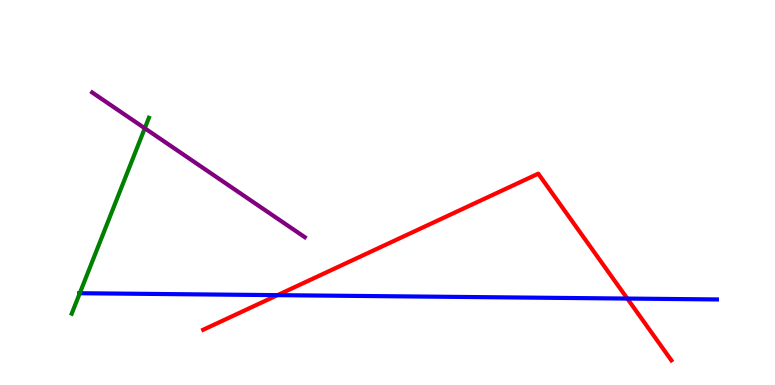[{'lines': ['blue', 'red'], 'intersections': [{'x': 3.58, 'y': 2.33}, {'x': 8.09, 'y': 2.25}]}, {'lines': ['green', 'red'], 'intersections': []}, {'lines': ['purple', 'red'], 'intersections': []}, {'lines': ['blue', 'green'], 'intersections': [{'x': 1.03, 'y': 2.38}]}, {'lines': ['blue', 'purple'], 'intersections': []}, {'lines': ['green', 'purple'], 'intersections': [{'x': 1.87, 'y': 6.67}]}]